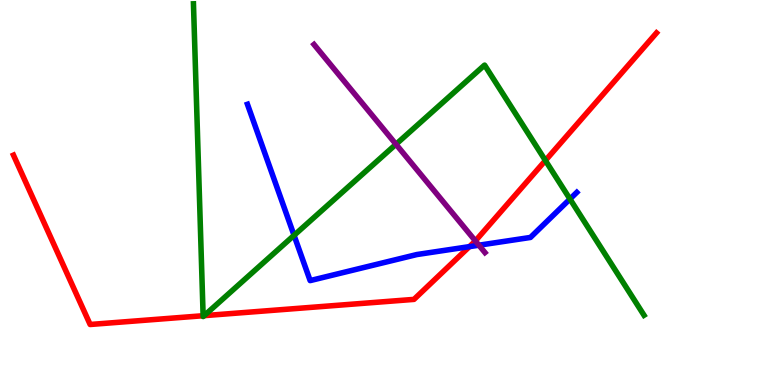[{'lines': ['blue', 'red'], 'intersections': [{'x': 6.06, 'y': 3.59}]}, {'lines': ['green', 'red'], 'intersections': [{'x': 2.62, 'y': 1.8}, {'x': 2.63, 'y': 1.8}, {'x': 7.04, 'y': 5.83}]}, {'lines': ['purple', 'red'], 'intersections': [{'x': 6.13, 'y': 3.74}]}, {'lines': ['blue', 'green'], 'intersections': [{'x': 3.79, 'y': 3.89}, {'x': 7.35, 'y': 4.83}]}, {'lines': ['blue', 'purple'], 'intersections': [{'x': 6.18, 'y': 3.63}]}, {'lines': ['green', 'purple'], 'intersections': [{'x': 5.11, 'y': 6.25}]}]